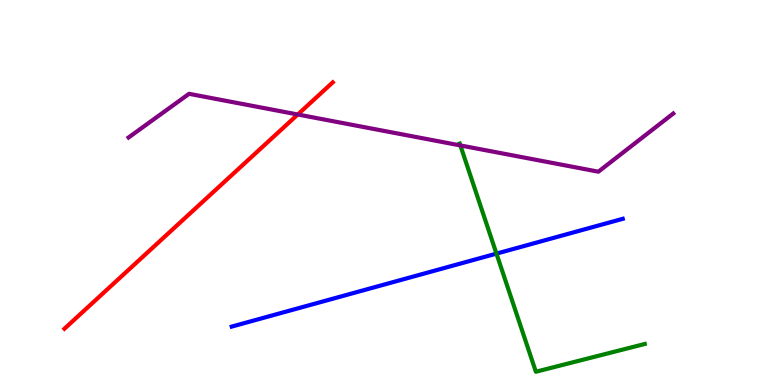[{'lines': ['blue', 'red'], 'intersections': []}, {'lines': ['green', 'red'], 'intersections': []}, {'lines': ['purple', 'red'], 'intersections': [{'x': 3.84, 'y': 7.03}]}, {'lines': ['blue', 'green'], 'intersections': [{'x': 6.41, 'y': 3.41}]}, {'lines': ['blue', 'purple'], 'intersections': []}, {'lines': ['green', 'purple'], 'intersections': [{'x': 5.94, 'y': 6.22}]}]